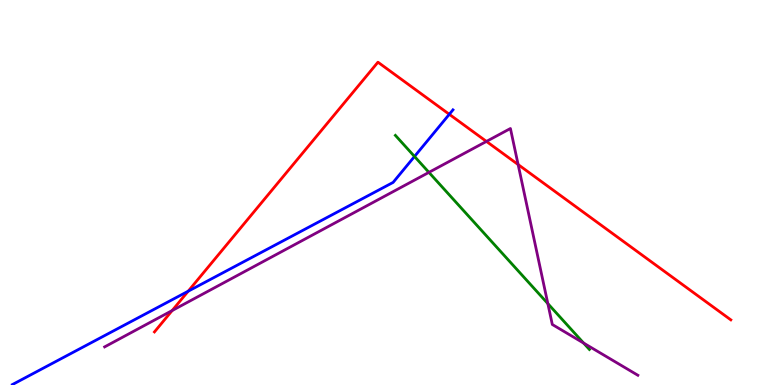[{'lines': ['blue', 'red'], 'intersections': [{'x': 2.43, 'y': 2.44}, {'x': 5.8, 'y': 7.03}]}, {'lines': ['green', 'red'], 'intersections': []}, {'lines': ['purple', 'red'], 'intersections': [{'x': 2.22, 'y': 1.93}, {'x': 6.28, 'y': 6.33}, {'x': 6.69, 'y': 5.73}]}, {'lines': ['blue', 'green'], 'intersections': [{'x': 5.35, 'y': 5.94}]}, {'lines': ['blue', 'purple'], 'intersections': []}, {'lines': ['green', 'purple'], 'intersections': [{'x': 5.53, 'y': 5.52}, {'x': 7.07, 'y': 2.11}, {'x': 7.53, 'y': 1.09}]}]